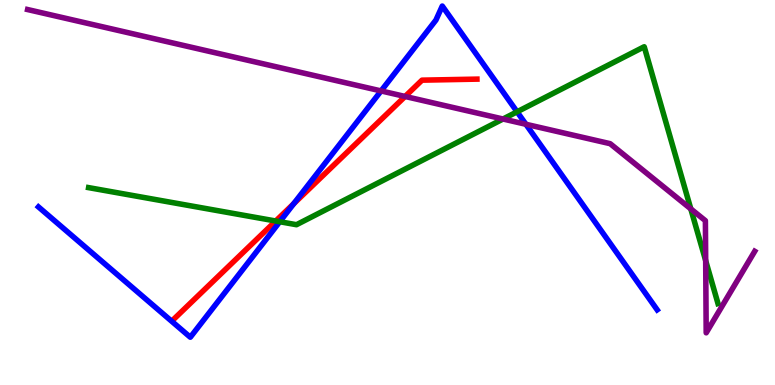[{'lines': ['blue', 'red'], 'intersections': [{'x': 3.79, 'y': 4.71}]}, {'lines': ['green', 'red'], 'intersections': [{'x': 3.56, 'y': 4.26}]}, {'lines': ['purple', 'red'], 'intersections': [{'x': 5.23, 'y': 7.49}]}, {'lines': ['blue', 'green'], 'intersections': [{'x': 3.61, 'y': 4.24}, {'x': 6.67, 'y': 7.1}]}, {'lines': ['blue', 'purple'], 'intersections': [{'x': 4.92, 'y': 7.64}, {'x': 6.79, 'y': 6.77}]}, {'lines': ['green', 'purple'], 'intersections': [{'x': 6.49, 'y': 6.91}, {'x': 8.91, 'y': 4.57}, {'x': 9.11, 'y': 3.23}]}]